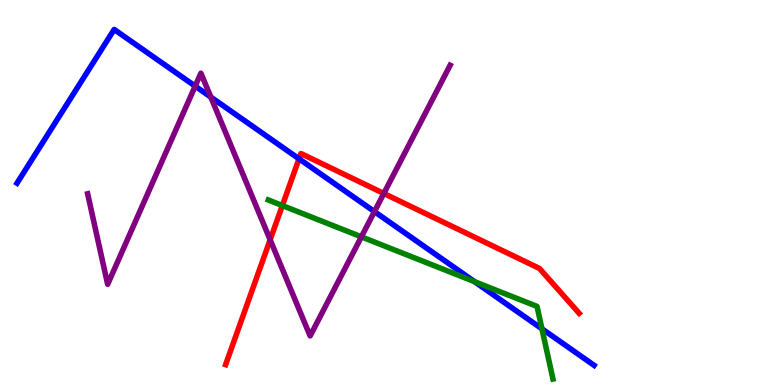[{'lines': ['blue', 'red'], 'intersections': [{'x': 3.86, 'y': 5.88}]}, {'lines': ['green', 'red'], 'intersections': [{'x': 3.64, 'y': 4.66}]}, {'lines': ['purple', 'red'], 'intersections': [{'x': 3.49, 'y': 3.77}, {'x': 4.95, 'y': 4.97}]}, {'lines': ['blue', 'green'], 'intersections': [{'x': 6.12, 'y': 2.68}, {'x': 6.99, 'y': 1.46}]}, {'lines': ['blue', 'purple'], 'intersections': [{'x': 2.52, 'y': 7.76}, {'x': 2.72, 'y': 7.48}, {'x': 4.83, 'y': 4.5}]}, {'lines': ['green', 'purple'], 'intersections': [{'x': 4.66, 'y': 3.85}]}]